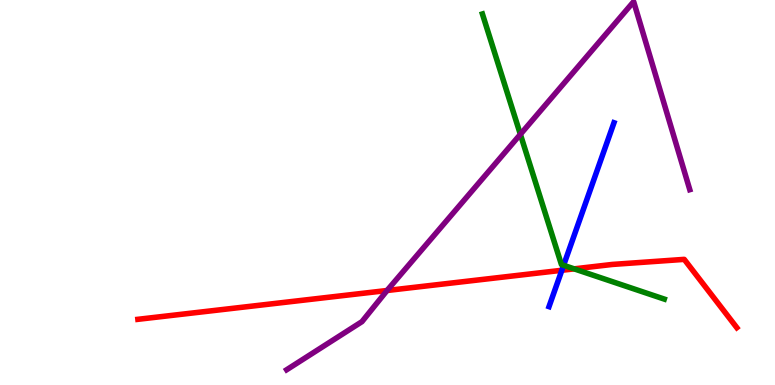[{'lines': ['blue', 'red'], 'intersections': [{'x': 7.25, 'y': 2.98}]}, {'lines': ['green', 'red'], 'intersections': [{'x': 7.41, 'y': 3.02}]}, {'lines': ['purple', 'red'], 'intersections': [{'x': 4.99, 'y': 2.45}]}, {'lines': ['blue', 'green'], 'intersections': [{'x': 7.27, 'y': 3.11}]}, {'lines': ['blue', 'purple'], 'intersections': []}, {'lines': ['green', 'purple'], 'intersections': [{'x': 6.71, 'y': 6.51}]}]